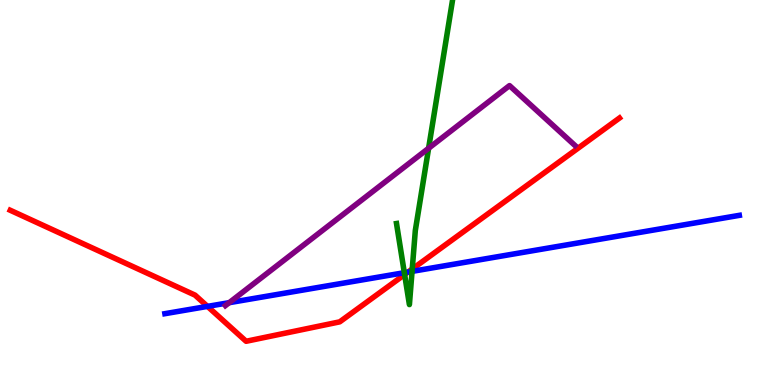[{'lines': ['blue', 'red'], 'intersections': [{'x': 2.68, 'y': 2.04}, {'x': 5.27, 'y': 2.93}]}, {'lines': ['green', 'red'], 'intersections': [{'x': 5.22, 'y': 2.87}, {'x': 5.32, 'y': 3.01}]}, {'lines': ['purple', 'red'], 'intersections': []}, {'lines': ['blue', 'green'], 'intersections': [{'x': 5.22, 'y': 2.92}, {'x': 5.32, 'y': 2.95}]}, {'lines': ['blue', 'purple'], 'intersections': [{'x': 2.96, 'y': 2.14}]}, {'lines': ['green', 'purple'], 'intersections': [{'x': 5.53, 'y': 6.15}]}]